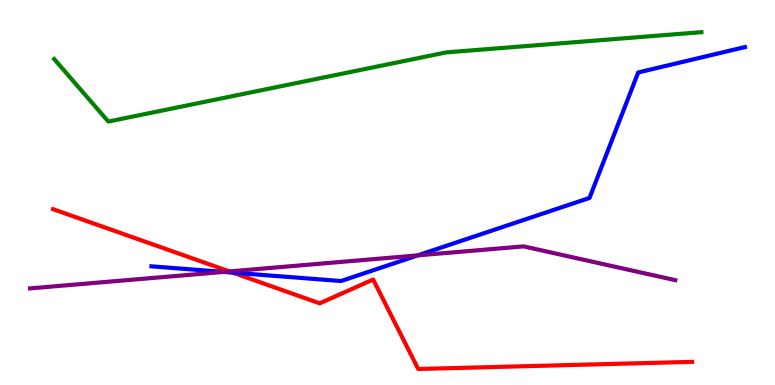[{'lines': ['blue', 'red'], 'intersections': [{'x': 3.0, 'y': 2.92}]}, {'lines': ['green', 'red'], 'intersections': []}, {'lines': ['purple', 'red'], 'intersections': [{'x': 2.96, 'y': 2.95}]}, {'lines': ['blue', 'green'], 'intersections': []}, {'lines': ['blue', 'purple'], 'intersections': [{'x': 2.88, 'y': 2.94}, {'x': 5.39, 'y': 3.37}]}, {'lines': ['green', 'purple'], 'intersections': []}]